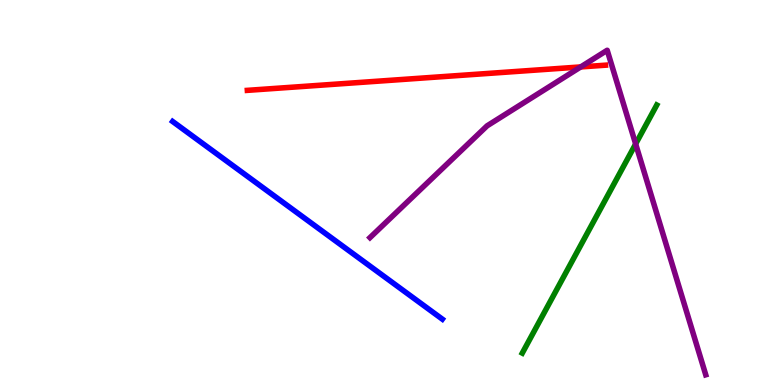[{'lines': ['blue', 'red'], 'intersections': []}, {'lines': ['green', 'red'], 'intersections': []}, {'lines': ['purple', 'red'], 'intersections': [{'x': 7.49, 'y': 8.26}]}, {'lines': ['blue', 'green'], 'intersections': []}, {'lines': ['blue', 'purple'], 'intersections': []}, {'lines': ['green', 'purple'], 'intersections': [{'x': 8.2, 'y': 6.26}]}]